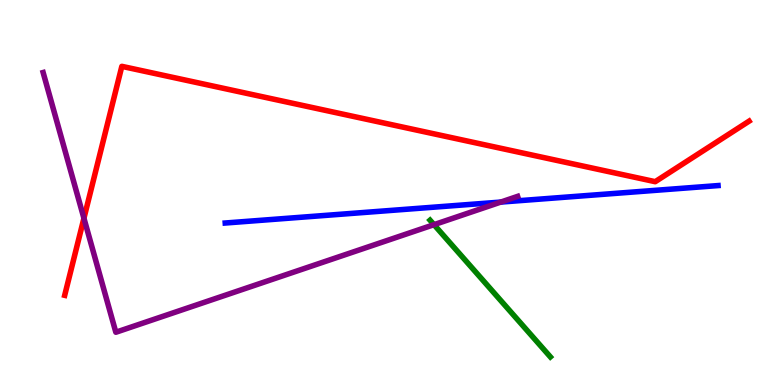[{'lines': ['blue', 'red'], 'intersections': []}, {'lines': ['green', 'red'], 'intersections': []}, {'lines': ['purple', 'red'], 'intersections': [{'x': 1.08, 'y': 4.33}]}, {'lines': ['blue', 'green'], 'intersections': []}, {'lines': ['blue', 'purple'], 'intersections': [{'x': 6.46, 'y': 4.75}]}, {'lines': ['green', 'purple'], 'intersections': [{'x': 5.6, 'y': 4.16}]}]